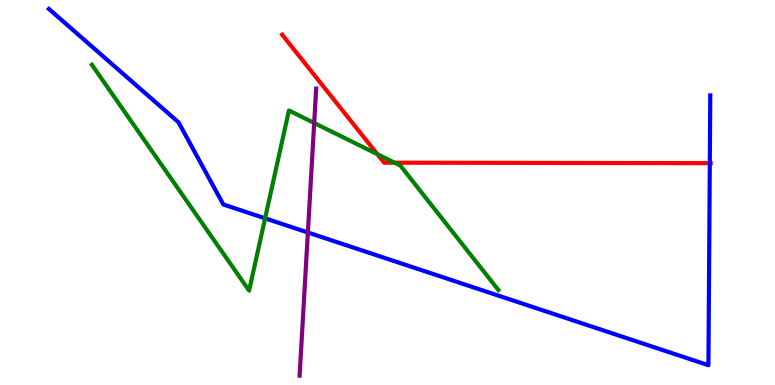[{'lines': ['blue', 'red'], 'intersections': [{'x': 9.16, 'y': 5.76}]}, {'lines': ['green', 'red'], 'intersections': [{'x': 4.87, 'y': 6.0}, {'x': 5.09, 'y': 5.77}]}, {'lines': ['purple', 'red'], 'intersections': []}, {'lines': ['blue', 'green'], 'intersections': [{'x': 3.42, 'y': 4.33}]}, {'lines': ['blue', 'purple'], 'intersections': [{'x': 3.97, 'y': 3.96}]}, {'lines': ['green', 'purple'], 'intersections': [{'x': 4.05, 'y': 6.81}]}]